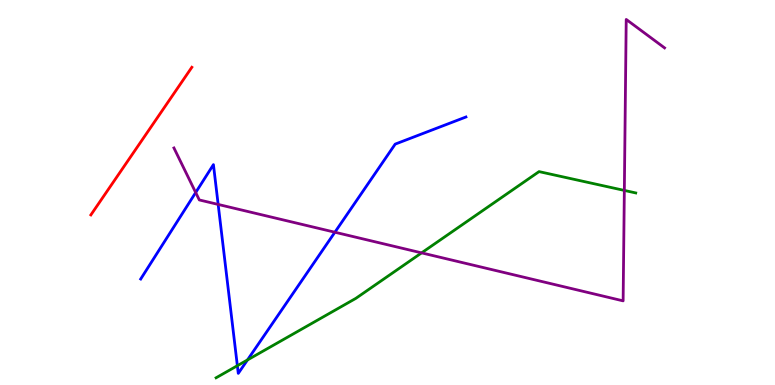[{'lines': ['blue', 'red'], 'intersections': []}, {'lines': ['green', 'red'], 'intersections': []}, {'lines': ['purple', 'red'], 'intersections': []}, {'lines': ['blue', 'green'], 'intersections': [{'x': 3.06, 'y': 0.501}, {'x': 3.19, 'y': 0.651}]}, {'lines': ['blue', 'purple'], 'intersections': [{'x': 2.53, 'y': 5.0}, {'x': 2.82, 'y': 4.69}, {'x': 4.32, 'y': 3.97}]}, {'lines': ['green', 'purple'], 'intersections': [{'x': 5.44, 'y': 3.43}, {'x': 8.06, 'y': 5.05}]}]